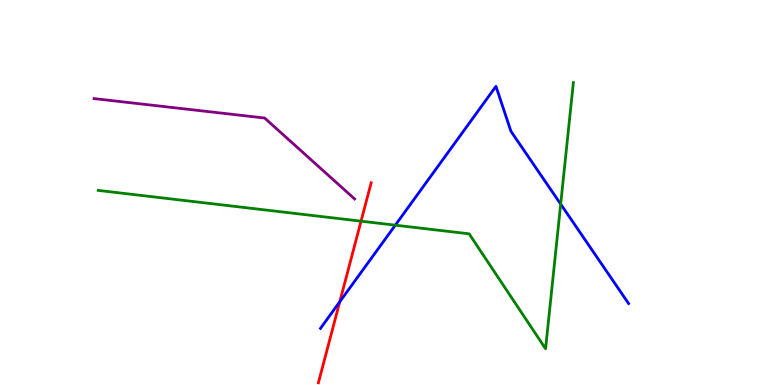[{'lines': ['blue', 'red'], 'intersections': [{'x': 4.38, 'y': 2.16}]}, {'lines': ['green', 'red'], 'intersections': [{'x': 4.66, 'y': 4.26}]}, {'lines': ['purple', 'red'], 'intersections': []}, {'lines': ['blue', 'green'], 'intersections': [{'x': 5.1, 'y': 4.15}, {'x': 7.23, 'y': 4.7}]}, {'lines': ['blue', 'purple'], 'intersections': []}, {'lines': ['green', 'purple'], 'intersections': []}]